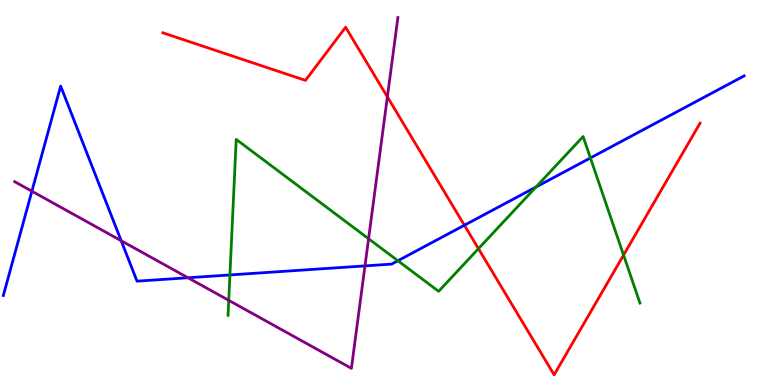[{'lines': ['blue', 'red'], 'intersections': [{'x': 5.99, 'y': 4.15}]}, {'lines': ['green', 'red'], 'intersections': [{'x': 6.17, 'y': 3.54}, {'x': 8.05, 'y': 3.37}]}, {'lines': ['purple', 'red'], 'intersections': [{'x': 5.0, 'y': 7.48}]}, {'lines': ['blue', 'green'], 'intersections': [{'x': 2.97, 'y': 2.86}, {'x': 5.13, 'y': 3.23}, {'x': 6.92, 'y': 5.14}, {'x': 7.62, 'y': 5.9}]}, {'lines': ['blue', 'purple'], 'intersections': [{'x': 0.411, 'y': 5.03}, {'x': 1.56, 'y': 3.75}, {'x': 2.43, 'y': 2.79}, {'x': 4.71, 'y': 3.09}]}, {'lines': ['green', 'purple'], 'intersections': [{'x': 2.95, 'y': 2.2}, {'x': 4.76, 'y': 3.8}]}]